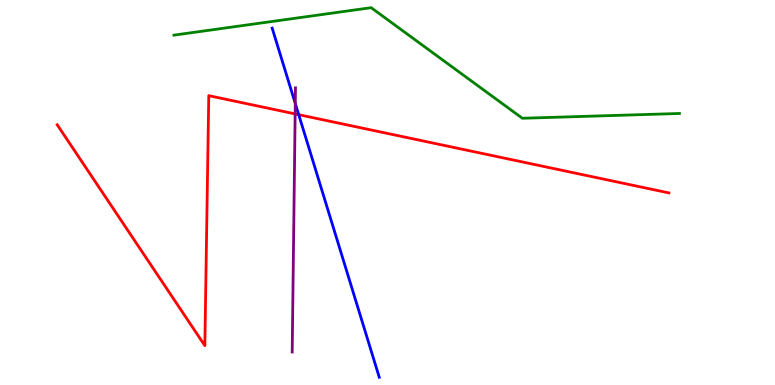[{'lines': ['blue', 'red'], 'intersections': [{'x': 3.85, 'y': 7.02}]}, {'lines': ['green', 'red'], 'intersections': []}, {'lines': ['purple', 'red'], 'intersections': [{'x': 3.81, 'y': 7.04}]}, {'lines': ['blue', 'green'], 'intersections': []}, {'lines': ['blue', 'purple'], 'intersections': [{'x': 3.81, 'y': 7.31}]}, {'lines': ['green', 'purple'], 'intersections': []}]